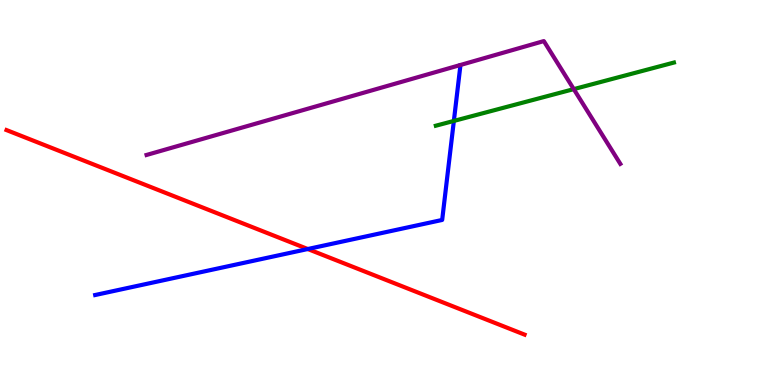[{'lines': ['blue', 'red'], 'intersections': [{'x': 3.97, 'y': 3.53}]}, {'lines': ['green', 'red'], 'intersections': []}, {'lines': ['purple', 'red'], 'intersections': []}, {'lines': ['blue', 'green'], 'intersections': [{'x': 5.86, 'y': 6.86}]}, {'lines': ['blue', 'purple'], 'intersections': []}, {'lines': ['green', 'purple'], 'intersections': [{'x': 7.4, 'y': 7.68}]}]